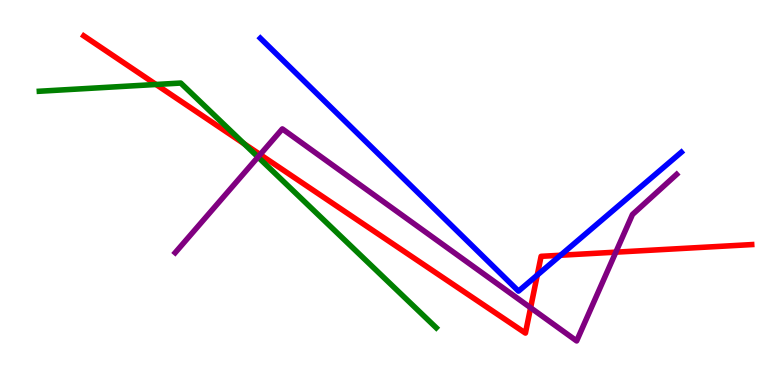[{'lines': ['blue', 'red'], 'intersections': [{'x': 6.93, 'y': 2.85}, {'x': 7.23, 'y': 3.37}]}, {'lines': ['green', 'red'], 'intersections': [{'x': 2.01, 'y': 7.81}, {'x': 3.15, 'y': 6.27}]}, {'lines': ['purple', 'red'], 'intersections': [{'x': 3.36, 'y': 5.99}, {'x': 6.85, 'y': 2.01}, {'x': 7.95, 'y': 3.45}]}, {'lines': ['blue', 'green'], 'intersections': []}, {'lines': ['blue', 'purple'], 'intersections': []}, {'lines': ['green', 'purple'], 'intersections': [{'x': 3.33, 'y': 5.92}]}]